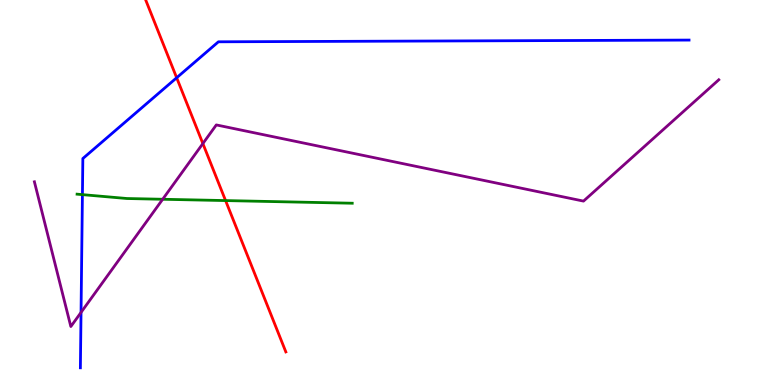[{'lines': ['blue', 'red'], 'intersections': [{'x': 2.28, 'y': 7.98}]}, {'lines': ['green', 'red'], 'intersections': [{'x': 2.91, 'y': 4.79}]}, {'lines': ['purple', 'red'], 'intersections': [{'x': 2.62, 'y': 6.27}]}, {'lines': ['blue', 'green'], 'intersections': [{'x': 1.06, 'y': 4.94}]}, {'lines': ['blue', 'purple'], 'intersections': [{'x': 1.05, 'y': 1.89}]}, {'lines': ['green', 'purple'], 'intersections': [{'x': 2.1, 'y': 4.82}]}]